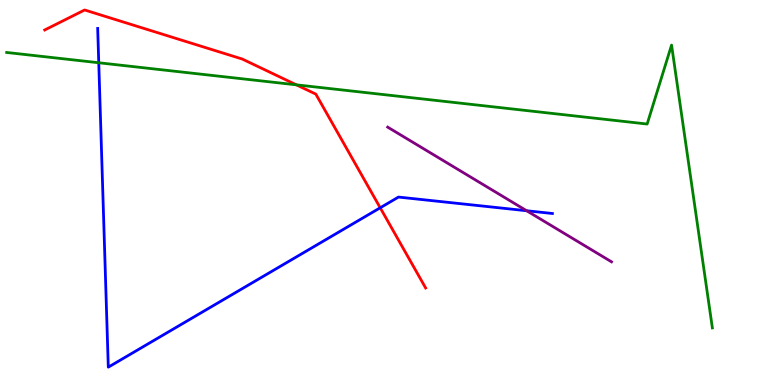[{'lines': ['blue', 'red'], 'intersections': [{'x': 4.91, 'y': 4.6}]}, {'lines': ['green', 'red'], 'intersections': [{'x': 3.82, 'y': 7.8}]}, {'lines': ['purple', 'red'], 'intersections': []}, {'lines': ['blue', 'green'], 'intersections': [{'x': 1.27, 'y': 8.37}]}, {'lines': ['blue', 'purple'], 'intersections': [{'x': 6.8, 'y': 4.53}]}, {'lines': ['green', 'purple'], 'intersections': []}]